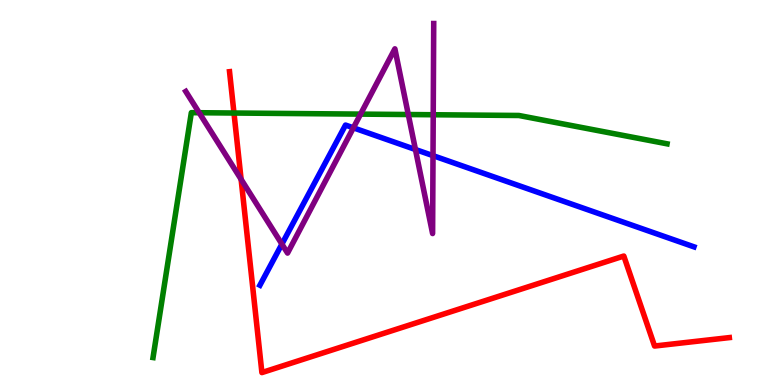[{'lines': ['blue', 'red'], 'intersections': []}, {'lines': ['green', 'red'], 'intersections': [{'x': 3.02, 'y': 7.06}]}, {'lines': ['purple', 'red'], 'intersections': [{'x': 3.11, 'y': 5.34}]}, {'lines': ['blue', 'green'], 'intersections': []}, {'lines': ['blue', 'purple'], 'intersections': [{'x': 3.64, 'y': 3.66}, {'x': 4.56, 'y': 6.68}, {'x': 5.36, 'y': 6.12}, {'x': 5.59, 'y': 5.96}]}, {'lines': ['green', 'purple'], 'intersections': [{'x': 2.57, 'y': 7.07}, {'x': 4.65, 'y': 7.04}, {'x': 5.27, 'y': 7.03}, {'x': 5.59, 'y': 7.02}]}]